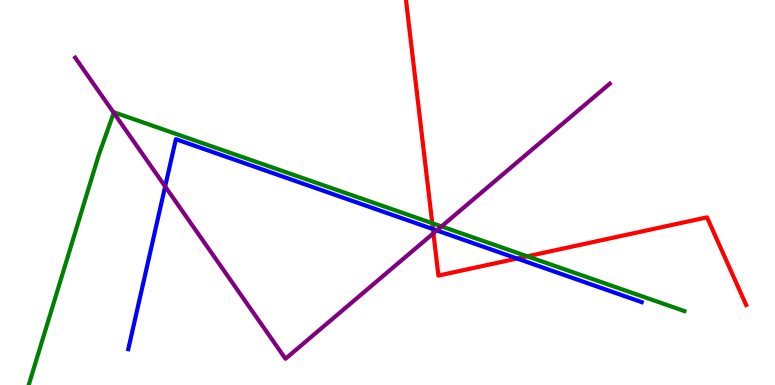[{'lines': ['blue', 'red'], 'intersections': [{'x': 5.59, 'y': 4.05}, {'x': 6.67, 'y': 3.28}]}, {'lines': ['green', 'red'], 'intersections': [{'x': 5.58, 'y': 4.2}, {'x': 6.8, 'y': 3.34}]}, {'lines': ['purple', 'red'], 'intersections': [{'x': 5.59, 'y': 3.94}]}, {'lines': ['blue', 'green'], 'intersections': []}, {'lines': ['blue', 'purple'], 'intersections': [{'x': 2.13, 'y': 5.16}, {'x': 5.64, 'y': 4.01}]}, {'lines': ['green', 'purple'], 'intersections': [{'x': 1.47, 'y': 7.07}, {'x': 5.7, 'y': 4.12}]}]